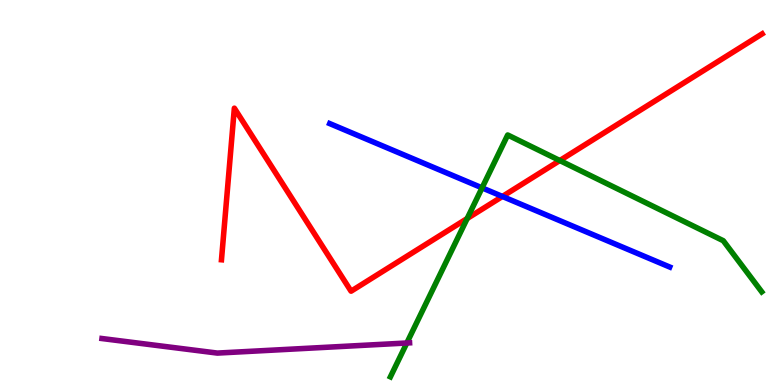[{'lines': ['blue', 'red'], 'intersections': [{'x': 6.48, 'y': 4.9}]}, {'lines': ['green', 'red'], 'intersections': [{'x': 6.03, 'y': 4.32}, {'x': 7.22, 'y': 5.83}]}, {'lines': ['purple', 'red'], 'intersections': []}, {'lines': ['blue', 'green'], 'intersections': [{'x': 6.22, 'y': 5.12}]}, {'lines': ['blue', 'purple'], 'intersections': []}, {'lines': ['green', 'purple'], 'intersections': [{'x': 5.25, 'y': 1.09}]}]